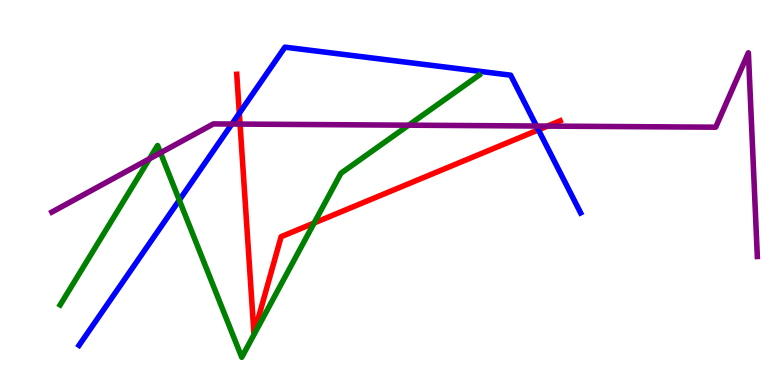[{'lines': ['blue', 'red'], 'intersections': [{'x': 3.09, 'y': 7.06}, {'x': 6.95, 'y': 6.63}]}, {'lines': ['green', 'red'], 'intersections': [{'x': 4.05, 'y': 4.21}]}, {'lines': ['purple', 'red'], 'intersections': [{'x': 3.1, 'y': 6.78}, {'x': 7.06, 'y': 6.72}]}, {'lines': ['blue', 'green'], 'intersections': [{'x': 2.31, 'y': 4.8}]}, {'lines': ['blue', 'purple'], 'intersections': [{'x': 2.99, 'y': 6.78}, {'x': 6.92, 'y': 6.73}]}, {'lines': ['green', 'purple'], 'intersections': [{'x': 1.93, 'y': 5.87}, {'x': 2.07, 'y': 6.03}, {'x': 5.27, 'y': 6.75}]}]